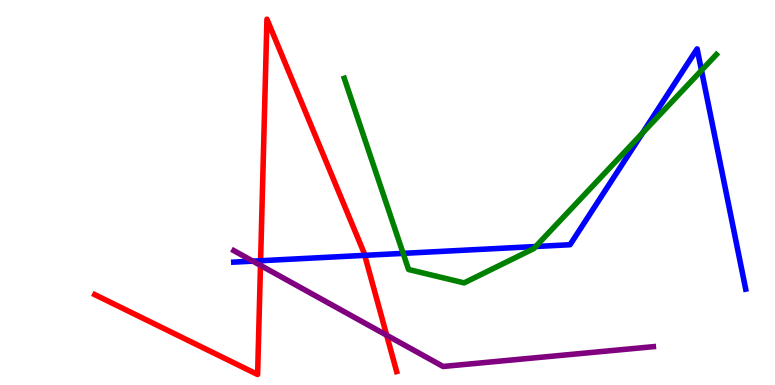[{'lines': ['blue', 'red'], 'intersections': [{'x': 3.36, 'y': 3.23}, {'x': 4.71, 'y': 3.37}]}, {'lines': ['green', 'red'], 'intersections': []}, {'lines': ['purple', 'red'], 'intersections': [{'x': 3.36, 'y': 3.11}, {'x': 4.99, 'y': 1.29}]}, {'lines': ['blue', 'green'], 'intersections': [{'x': 5.2, 'y': 3.42}, {'x': 6.91, 'y': 3.6}, {'x': 8.29, 'y': 6.55}, {'x': 9.05, 'y': 8.17}]}, {'lines': ['blue', 'purple'], 'intersections': [{'x': 3.26, 'y': 3.22}]}, {'lines': ['green', 'purple'], 'intersections': []}]